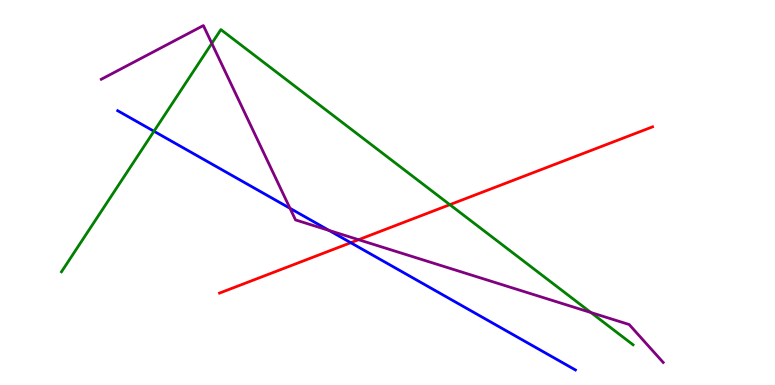[{'lines': ['blue', 'red'], 'intersections': [{'x': 4.53, 'y': 3.7}]}, {'lines': ['green', 'red'], 'intersections': [{'x': 5.8, 'y': 4.68}]}, {'lines': ['purple', 'red'], 'intersections': [{'x': 4.63, 'y': 3.77}]}, {'lines': ['blue', 'green'], 'intersections': [{'x': 1.99, 'y': 6.59}]}, {'lines': ['blue', 'purple'], 'intersections': [{'x': 3.74, 'y': 4.59}, {'x': 4.25, 'y': 4.01}]}, {'lines': ['green', 'purple'], 'intersections': [{'x': 2.73, 'y': 8.87}, {'x': 7.62, 'y': 1.88}]}]